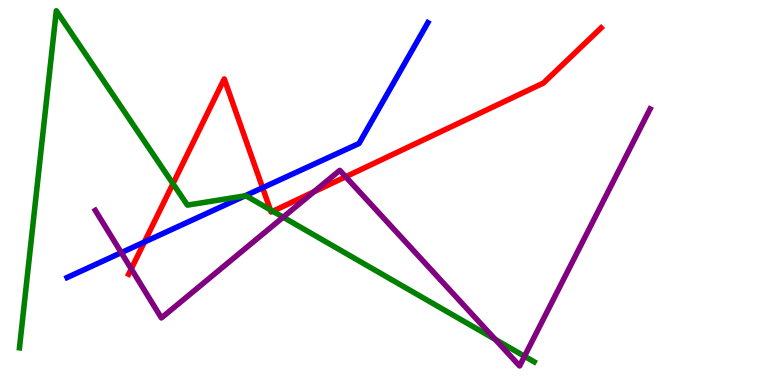[{'lines': ['blue', 'red'], 'intersections': [{'x': 1.86, 'y': 3.71}, {'x': 3.39, 'y': 5.12}]}, {'lines': ['green', 'red'], 'intersections': [{'x': 2.23, 'y': 5.23}, {'x': 3.49, 'y': 4.55}, {'x': 3.52, 'y': 4.51}]}, {'lines': ['purple', 'red'], 'intersections': [{'x': 1.69, 'y': 3.02}, {'x': 4.05, 'y': 5.02}, {'x': 4.46, 'y': 5.41}]}, {'lines': ['blue', 'green'], 'intersections': [{'x': 3.16, 'y': 4.91}]}, {'lines': ['blue', 'purple'], 'intersections': [{'x': 1.56, 'y': 3.44}]}, {'lines': ['green', 'purple'], 'intersections': [{'x': 3.65, 'y': 4.36}, {'x': 6.39, 'y': 1.19}, {'x': 6.77, 'y': 0.747}]}]